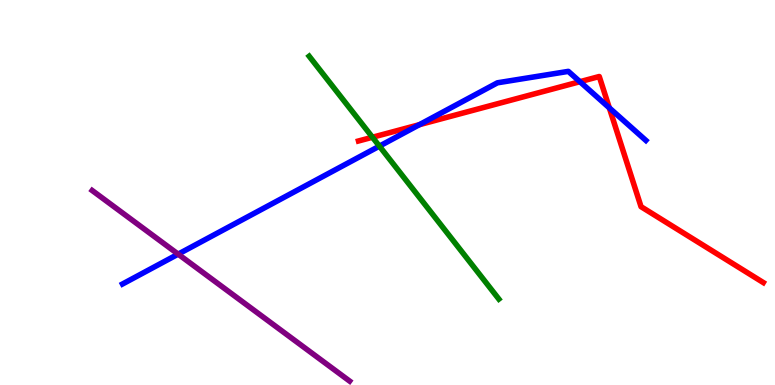[{'lines': ['blue', 'red'], 'intersections': [{'x': 5.41, 'y': 6.76}, {'x': 7.48, 'y': 7.88}, {'x': 7.86, 'y': 7.2}]}, {'lines': ['green', 'red'], 'intersections': [{'x': 4.81, 'y': 6.43}]}, {'lines': ['purple', 'red'], 'intersections': []}, {'lines': ['blue', 'green'], 'intersections': [{'x': 4.9, 'y': 6.2}]}, {'lines': ['blue', 'purple'], 'intersections': [{'x': 2.3, 'y': 3.4}]}, {'lines': ['green', 'purple'], 'intersections': []}]